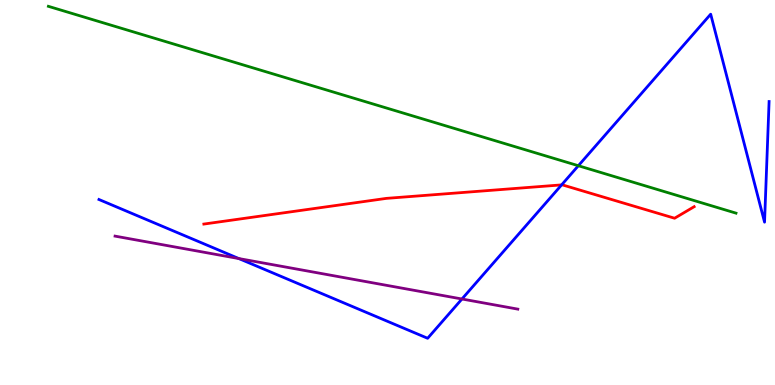[{'lines': ['blue', 'red'], 'intersections': [{'x': 7.25, 'y': 5.2}]}, {'lines': ['green', 'red'], 'intersections': []}, {'lines': ['purple', 'red'], 'intersections': []}, {'lines': ['blue', 'green'], 'intersections': [{'x': 7.46, 'y': 5.7}]}, {'lines': ['blue', 'purple'], 'intersections': [{'x': 3.08, 'y': 3.28}, {'x': 5.96, 'y': 2.23}]}, {'lines': ['green', 'purple'], 'intersections': []}]